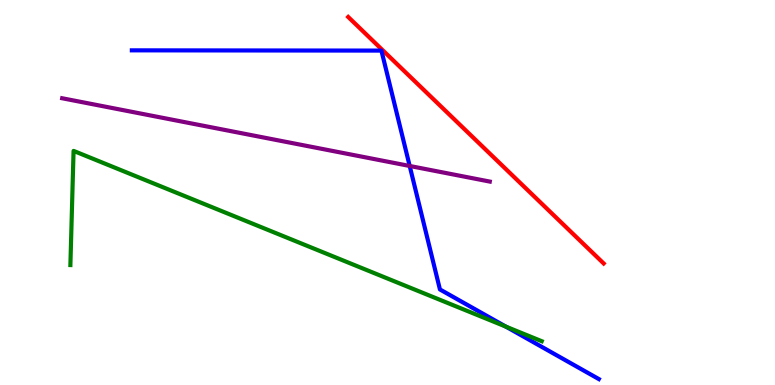[{'lines': ['blue', 'red'], 'intersections': []}, {'lines': ['green', 'red'], 'intersections': []}, {'lines': ['purple', 'red'], 'intersections': []}, {'lines': ['blue', 'green'], 'intersections': [{'x': 6.53, 'y': 1.52}]}, {'lines': ['blue', 'purple'], 'intersections': [{'x': 5.29, 'y': 5.69}]}, {'lines': ['green', 'purple'], 'intersections': []}]